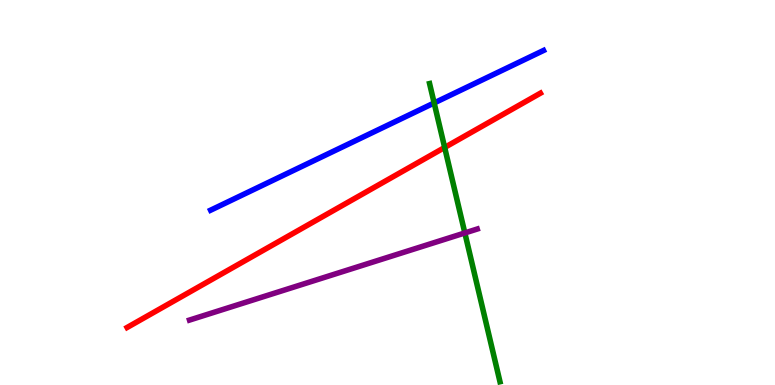[{'lines': ['blue', 'red'], 'intersections': []}, {'lines': ['green', 'red'], 'intersections': [{'x': 5.74, 'y': 6.17}]}, {'lines': ['purple', 'red'], 'intersections': []}, {'lines': ['blue', 'green'], 'intersections': [{'x': 5.6, 'y': 7.33}]}, {'lines': ['blue', 'purple'], 'intersections': []}, {'lines': ['green', 'purple'], 'intersections': [{'x': 6.0, 'y': 3.95}]}]